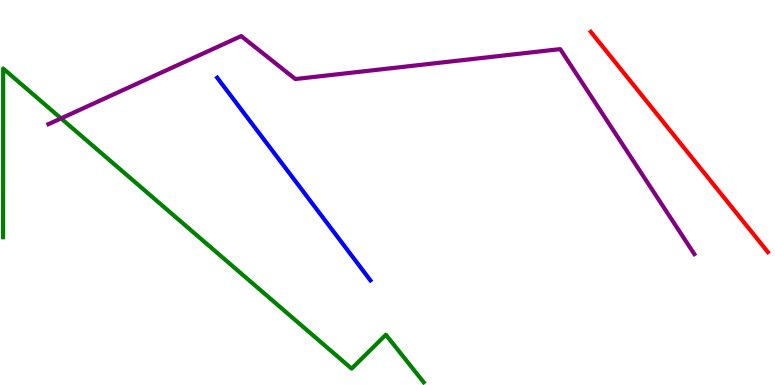[{'lines': ['blue', 'red'], 'intersections': []}, {'lines': ['green', 'red'], 'intersections': []}, {'lines': ['purple', 'red'], 'intersections': []}, {'lines': ['blue', 'green'], 'intersections': []}, {'lines': ['blue', 'purple'], 'intersections': []}, {'lines': ['green', 'purple'], 'intersections': [{'x': 0.788, 'y': 6.92}]}]